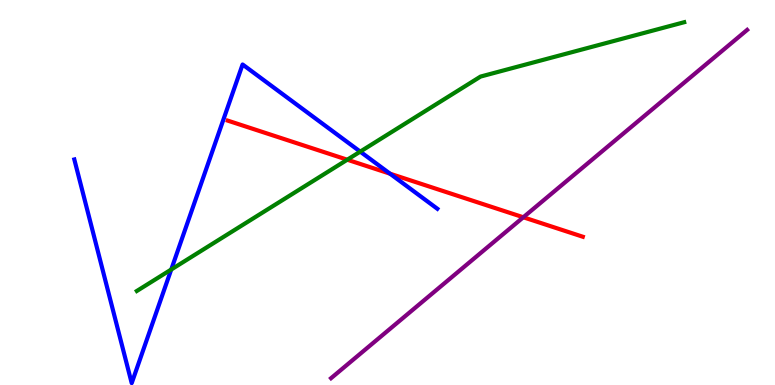[{'lines': ['blue', 'red'], 'intersections': [{'x': 5.03, 'y': 5.49}]}, {'lines': ['green', 'red'], 'intersections': [{'x': 4.48, 'y': 5.85}]}, {'lines': ['purple', 'red'], 'intersections': [{'x': 6.75, 'y': 4.36}]}, {'lines': ['blue', 'green'], 'intersections': [{'x': 2.21, 'y': 3.0}, {'x': 4.65, 'y': 6.06}]}, {'lines': ['blue', 'purple'], 'intersections': []}, {'lines': ['green', 'purple'], 'intersections': []}]